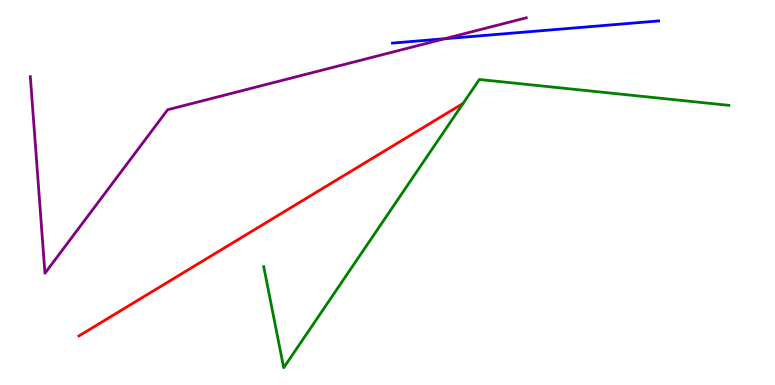[{'lines': ['blue', 'red'], 'intersections': []}, {'lines': ['green', 'red'], 'intersections': []}, {'lines': ['purple', 'red'], 'intersections': []}, {'lines': ['blue', 'green'], 'intersections': []}, {'lines': ['blue', 'purple'], 'intersections': [{'x': 5.74, 'y': 8.99}]}, {'lines': ['green', 'purple'], 'intersections': []}]